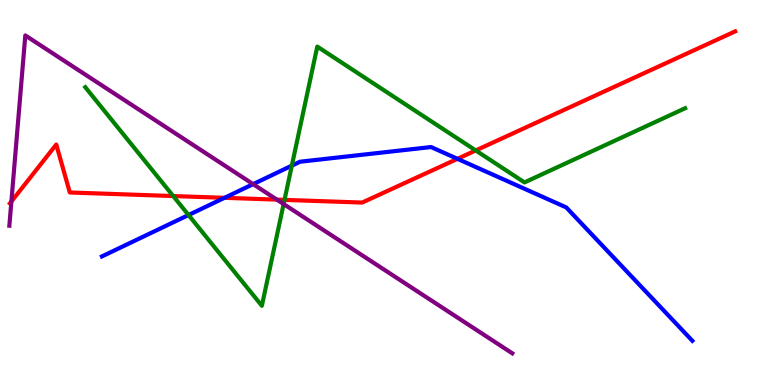[{'lines': ['blue', 'red'], 'intersections': [{'x': 2.9, 'y': 4.86}, {'x': 5.9, 'y': 5.87}]}, {'lines': ['green', 'red'], 'intersections': [{'x': 2.23, 'y': 4.91}, {'x': 3.67, 'y': 4.81}, {'x': 6.14, 'y': 6.09}]}, {'lines': ['purple', 'red'], 'intersections': [{'x': 0.147, 'y': 4.77}, {'x': 3.57, 'y': 4.82}]}, {'lines': ['blue', 'green'], 'intersections': [{'x': 2.43, 'y': 4.42}, {'x': 3.77, 'y': 5.7}]}, {'lines': ['blue', 'purple'], 'intersections': [{'x': 3.27, 'y': 5.22}]}, {'lines': ['green', 'purple'], 'intersections': [{'x': 3.66, 'y': 4.7}]}]